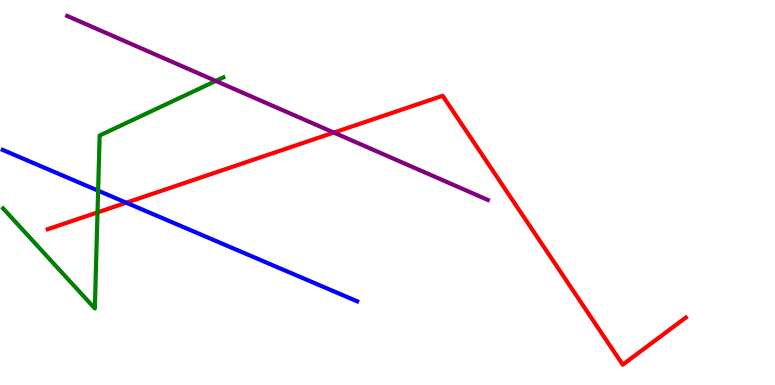[{'lines': ['blue', 'red'], 'intersections': [{'x': 1.63, 'y': 4.74}]}, {'lines': ['green', 'red'], 'intersections': [{'x': 1.26, 'y': 4.48}]}, {'lines': ['purple', 'red'], 'intersections': [{'x': 4.31, 'y': 6.56}]}, {'lines': ['blue', 'green'], 'intersections': [{'x': 1.27, 'y': 5.05}]}, {'lines': ['blue', 'purple'], 'intersections': []}, {'lines': ['green', 'purple'], 'intersections': [{'x': 2.78, 'y': 7.9}]}]